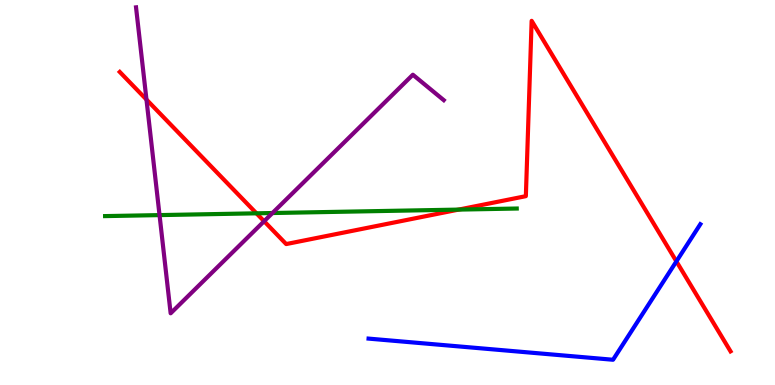[{'lines': ['blue', 'red'], 'intersections': [{'x': 8.73, 'y': 3.21}]}, {'lines': ['green', 'red'], 'intersections': [{'x': 3.31, 'y': 4.46}, {'x': 5.92, 'y': 4.56}]}, {'lines': ['purple', 'red'], 'intersections': [{'x': 1.89, 'y': 7.41}, {'x': 3.41, 'y': 4.25}]}, {'lines': ['blue', 'green'], 'intersections': []}, {'lines': ['blue', 'purple'], 'intersections': []}, {'lines': ['green', 'purple'], 'intersections': [{'x': 2.06, 'y': 4.41}, {'x': 3.52, 'y': 4.47}]}]